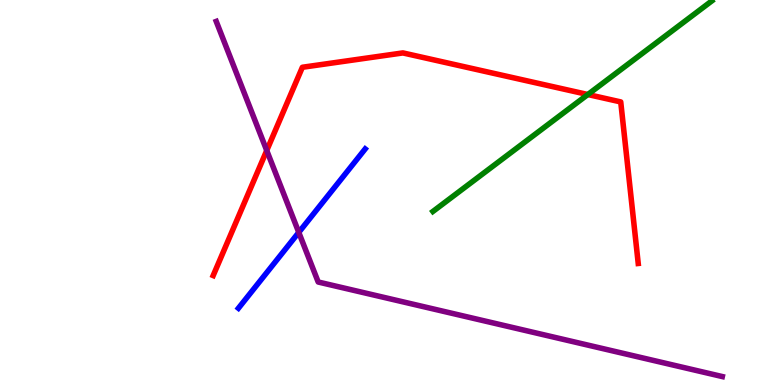[{'lines': ['blue', 'red'], 'intersections': []}, {'lines': ['green', 'red'], 'intersections': [{'x': 7.58, 'y': 7.54}]}, {'lines': ['purple', 'red'], 'intersections': [{'x': 3.44, 'y': 6.09}]}, {'lines': ['blue', 'green'], 'intersections': []}, {'lines': ['blue', 'purple'], 'intersections': [{'x': 3.86, 'y': 3.96}]}, {'lines': ['green', 'purple'], 'intersections': []}]